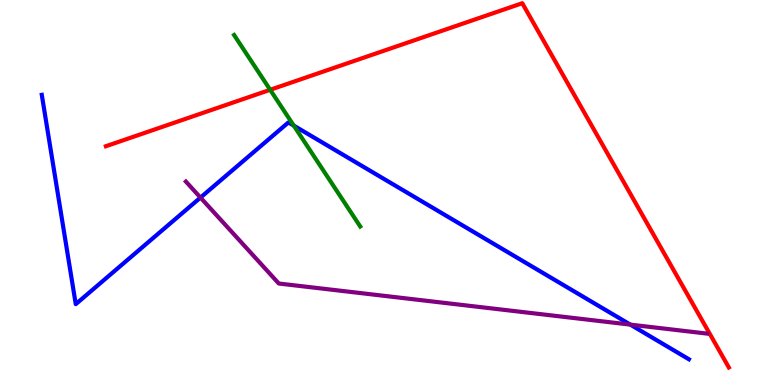[{'lines': ['blue', 'red'], 'intersections': []}, {'lines': ['green', 'red'], 'intersections': [{'x': 3.49, 'y': 7.67}]}, {'lines': ['purple', 'red'], 'intersections': []}, {'lines': ['blue', 'green'], 'intersections': [{'x': 3.79, 'y': 6.74}]}, {'lines': ['blue', 'purple'], 'intersections': [{'x': 2.59, 'y': 4.87}, {'x': 8.13, 'y': 1.57}]}, {'lines': ['green', 'purple'], 'intersections': []}]